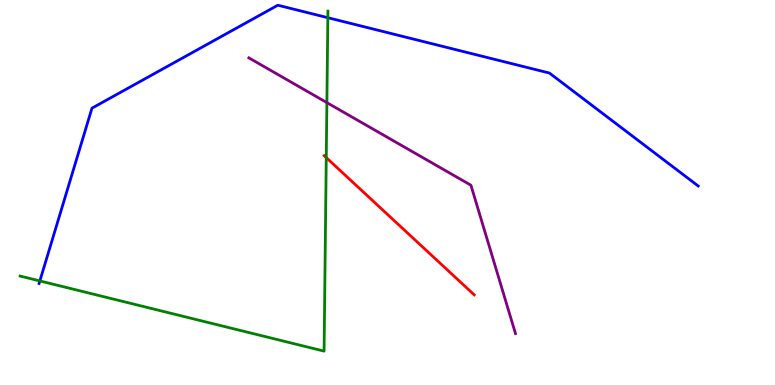[{'lines': ['blue', 'red'], 'intersections': []}, {'lines': ['green', 'red'], 'intersections': [{'x': 4.21, 'y': 5.91}]}, {'lines': ['purple', 'red'], 'intersections': []}, {'lines': ['blue', 'green'], 'intersections': [{'x': 0.514, 'y': 2.7}, {'x': 4.23, 'y': 9.54}]}, {'lines': ['blue', 'purple'], 'intersections': []}, {'lines': ['green', 'purple'], 'intersections': [{'x': 4.22, 'y': 7.33}]}]